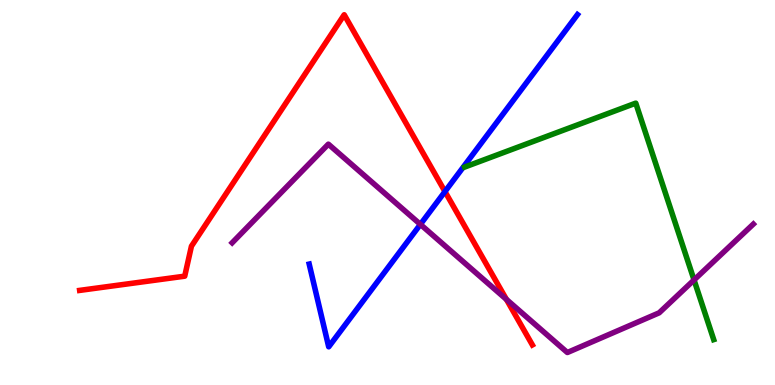[{'lines': ['blue', 'red'], 'intersections': [{'x': 5.74, 'y': 5.02}]}, {'lines': ['green', 'red'], 'intersections': []}, {'lines': ['purple', 'red'], 'intersections': [{'x': 6.53, 'y': 2.22}]}, {'lines': ['blue', 'green'], 'intersections': []}, {'lines': ['blue', 'purple'], 'intersections': [{'x': 5.42, 'y': 4.17}]}, {'lines': ['green', 'purple'], 'intersections': [{'x': 8.96, 'y': 2.73}]}]